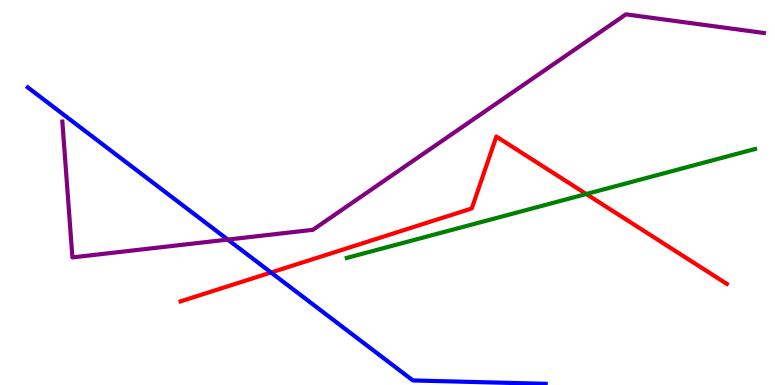[{'lines': ['blue', 'red'], 'intersections': [{'x': 3.5, 'y': 2.92}]}, {'lines': ['green', 'red'], 'intersections': [{'x': 7.56, 'y': 4.96}]}, {'lines': ['purple', 'red'], 'intersections': []}, {'lines': ['blue', 'green'], 'intersections': []}, {'lines': ['blue', 'purple'], 'intersections': [{'x': 2.94, 'y': 3.78}]}, {'lines': ['green', 'purple'], 'intersections': []}]